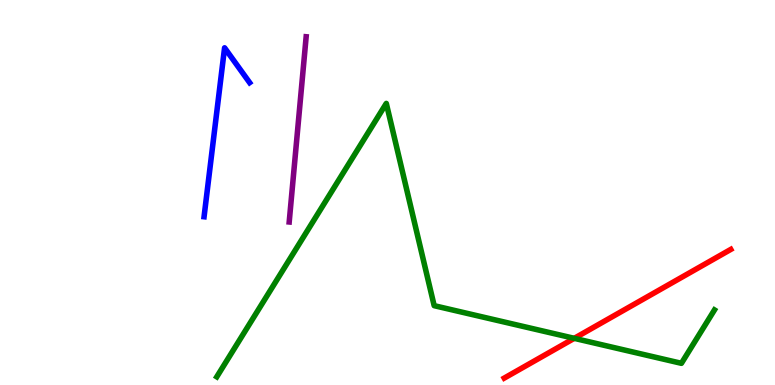[{'lines': ['blue', 'red'], 'intersections': []}, {'lines': ['green', 'red'], 'intersections': [{'x': 7.41, 'y': 1.21}]}, {'lines': ['purple', 'red'], 'intersections': []}, {'lines': ['blue', 'green'], 'intersections': []}, {'lines': ['blue', 'purple'], 'intersections': []}, {'lines': ['green', 'purple'], 'intersections': []}]